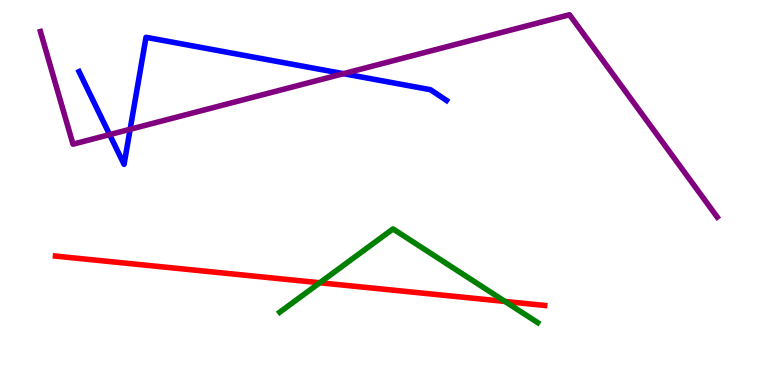[{'lines': ['blue', 'red'], 'intersections': []}, {'lines': ['green', 'red'], 'intersections': [{'x': 4.13, 'y': 2.66}, {'x': 6.52, 'y': 2.17}]}, {'lines': ['purple', 'red'], 'intersections': []}, {'lines': ['blue', 'green'], 'intersections': []}, {'lines': ['blue', 'purple'], 'intersections': [{'x': 1.41, 'y': 6.5}, {'x': 1.68, 'y': 6.64}, {'x': 4.43, 'y': 8.09}]}, {'lines': ['green', 'purple'], 'intersections': []}]